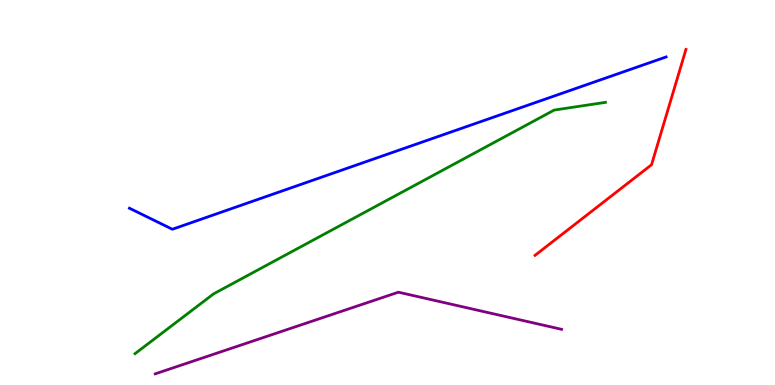[{'lines': ['blue', 'red'], 'intersections': []}, {'lines': ['green', 'red'], 'intersections': []}, {'lines': ['purple', 'red'], 'intersections': []}, {'lines': ['blue', 'green'], 'intersections': []}, {'lines': ['blue', 'purple'], 'intersections': []}, {'lines': ['green', 'purple'], 'intersections': []}]